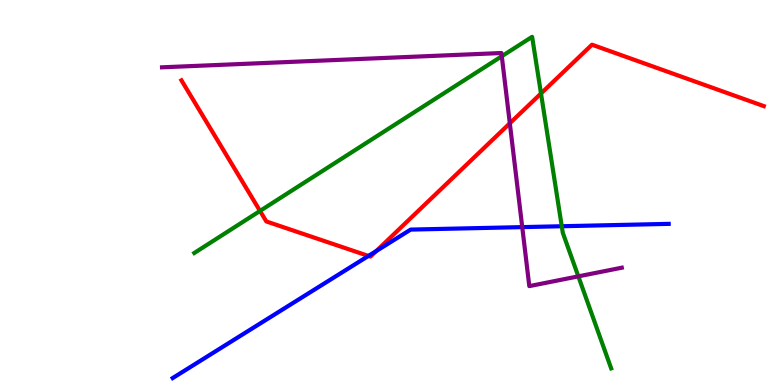[{'lines': ['blue', 'red'], 'intersections': [{'x': 4.75, 'y': 3.35}, {'x': 4.86, 'y': 3.48}]}, {'lines': ['green', 'red'], 'intersections': [{'x': 3.36, 'y': 4.52}, {'x': 6.98, 'y': 7.57}]}, {'lines': ['purple', 'red'], 'intersections': [{'x': 6.58, 'y': 6.8}]}, {'lines': ['blue', 'green'], 'intersections': [{'x': 7.25, 'y': 4.12}]}, {'lines': ['blue', 'purple'], 'intersections': [{'x': 6.74, 'y': 4.1}]}, {'lines': ['green', 'purple'], 'intersections': [{'x': 6.47, 'y': 8.54}, {'x': 7.46, 'y': 2.82}]}]